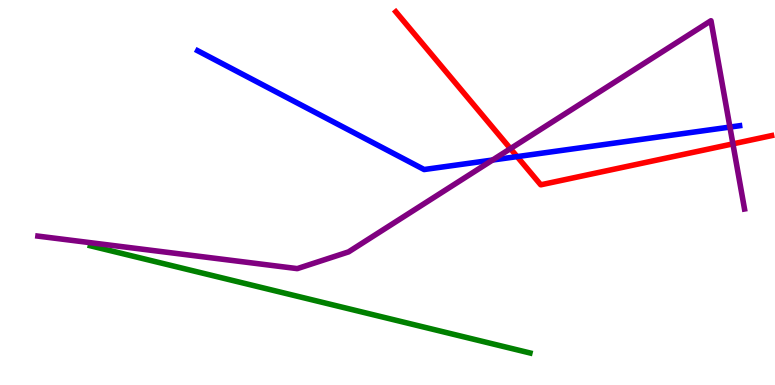[{'lines': ['blue', 'red'], 'intersections': [{'x': 6.67, 'y': 5.93}]}, {'lines': ['green', 'red'], 'intersections': []}, {'lines': ['purple', 'red'], 'intersections': [{'x': 6.59, 'y': 6.14}, {'x': 9.46, 'y': 6.26}]}, {'lines': ['blue', 'green'], 'intersections': []}, {'lines': ['blue', 'purple'], 'intersections': [{'x': 6.36, 'y': 5.84}, {'x': 9.42, 'y': 6.7}]}, {'lines': ['green', 'purple'], 'intersections': []}]